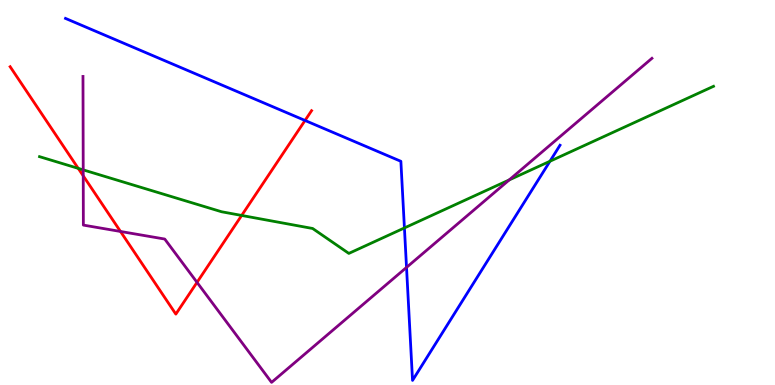[{'lines': ['blue', 'red'], 'intersections': [{'x': 3.94, 'y': 6.87}]}, {'lines': ['green', 'red'], 'intersections': [{'x': 1.01, 'y': 5.63}, {'x': 3.12, 'y': 4.4}]}, {'lines': ['purple', 'red'], 'intersections': [{'x': 1.07, 'y': 5.43}, {'x': 1.55, 'y': 3.99}, {'x': 2.54, 'y': 2.67}]}, {'lines': ['blue', 'green'], 'intersections': [{'x': 5.22, 'y': 4.08}, {'x': 7.1, 'y': 5.81}]}, {'lines': ['blue', 'purple'], 'intersections': [{'x': 5.25, 'y': 3.05}]}, {'lines': ['green', 'purple'], 'intersections': [{'x': 1.07, 'y': 5.59}, {'x': 6.57, 'y': 5.33}]}]